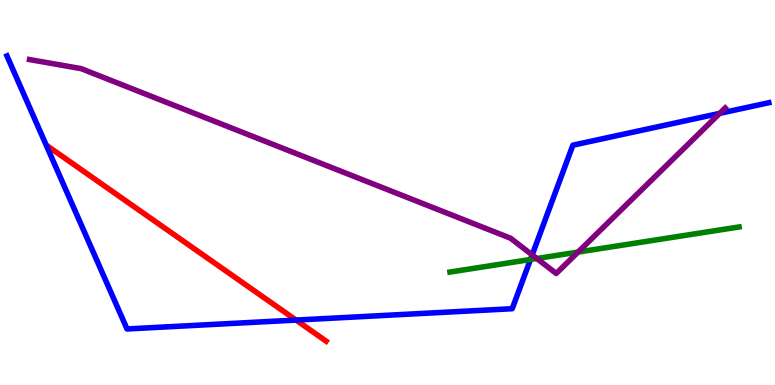[{'lines': ['blue', 'red'], 'intersections': [{'x': 3.82, 'y': 1.69}]}, {'lines': ['green', 'red'], 'intersections': []}, {'lines': ['purple', 'red'], 'intersections': []}, {'lines': ['blue', 'green'], 'intersections': [{'x': 6.84, 'y': 3.26}]}, {'lines': ['blue', 'purple'], 'intersections': [{'x': 6.87, 'y': 3.38}, {'x': 9.29, 'y': 7.06}]}, {'lines': ['green', 'purple'], 'intersections': [{'x': 6.93, 'y': 3.29}, {'x': 7.46, 'y': 3.45}]}]